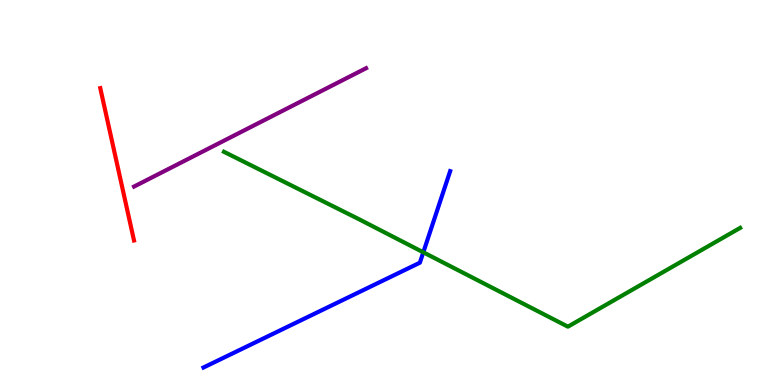[{'lines': ['blue', 'red'], 'intersections': []}, {'lines': ['green', 'red'], 'intersections': []}, {'lines': ['purple', 'red'], 'intersections': []}, {'lines': ['blue', 'green'], 'intersections': [{'x': 5.46, 'y': 3.45}]}, {'lines': ['blue', 'purple'], 'intersections': []}, {'lines': ['green', 'purple'], 'intersections': []}]